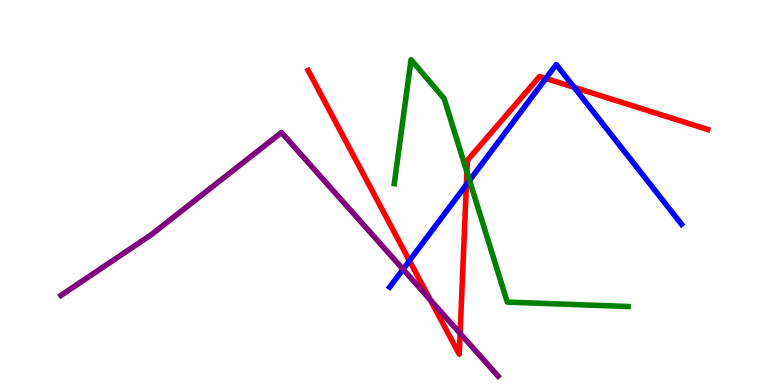[{'lines': ['blue', 'red'], 'intersections': [{'x': 5.28, 'y': 3.23}, {'x': 6.02, 'y': 5.21}, {'x': 7.04, 'y': 7.96}, {'x': 7.41, 'y': 7.73}]}, {'lines': ['green', 'red'], 'intersections': [{'x': 6.03, 'y': 5.53}]}, {'lines': ['purple', 'red'], 'intersections': [{'x': 5.55, 'y': 2.21}, {'x': 5.94, 'y': 1.34}]}, {'lines': ['blue', 'green'], 'intersections': [{'x': 6.06, 'y': 5.31}]}, {'lines': ['blue', 'purple'], 'intersections': [{'x': 5.2, 'y': 3.01}]}, {'lines': ['green', 'purple'], 'intersections': []}]